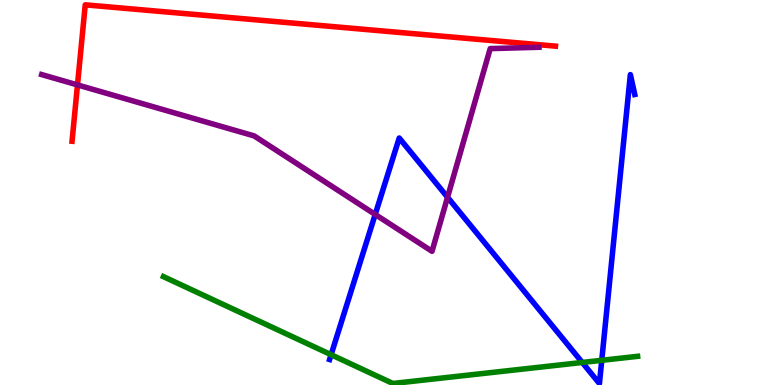[{'lines': ['blue', 'red'], 'intersections': []}, {'lines': ['green', 'red'], 'intersections': []}, {'lines': ['purple', 'red'], 'intersections': [{'x': 1.0, 'y': 7.79}]}, {'lines': ['blue', 'green'], 'intersections': [{'x': 4.27, 'y': 0.787}, {'x': 7.51, 'y': 0.585}, {'x': 7.76, 'y': 0.641}]}, {'lines': ['blue', 'purple'], 'intersections': [{'x': 4.84, 'y': 4.43}, {'x': 5.77, 'y': 4.88}]}, {'lines': ['green', 'purple'], 'intersections': []}]